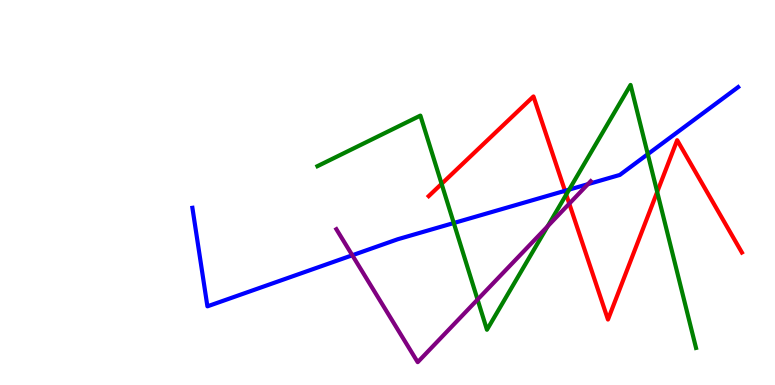[{'lines': ['blue', 'red'], 'intersections': [{'x': 7.29, 'y': 5.04}]}, {'lines': ['green', 'red'], 'intersections': [{'x': 5.7, 'y': 5.22}, {'x': 7.31, 'y': 4.95}, {'x': 8.48, 'y': 5.01}]}, {'lines': ['purple', 'red'], 'intersections': [{'x': 7.35, 'y': 4.71}]}, {'lines': ['blue', 'green'], 'intersections': [{'x': 5.86, 'y': 4.21}, {'x': 7.34, 'y': 5.08}, {'x': 8.36, 'y': 6.0}]}, {'lines': ['blue', 'purple'], 'intersections': [{'x': 4.55, 'y': 3.37}, {'x': 7.59, 'y': 5.22}]}, {'lines': ['green', 'purple'], 'intersections': [{'x': 6.16, 'y': 2.22}, {'x': 7.07, 'y': 4.12}]}]